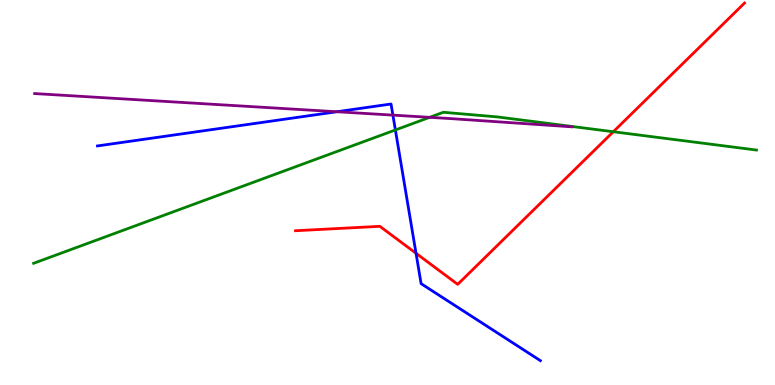[{'lines': ['blue', 'red'], 'intersections': [{'x': 5.37, 'y': 3.42}]}, {'lines': ['green', 'red'], 'intersections': [{'x': 7.91, 'y': 6.58}]}, {'lines': ['purple', 'red'], 'intersections': []}, {'lines': ['blue', 'green'], 'intersections': [{'x': 5.1, 'y': 6.62}]}, {'lines': ['blue', 'purple'], 'intersections': [{'x': 4.35, 'y': 7.1}, {'x': 5.07, 'y': 7.01}]}, {'lines': ['green', 'purple'], 'intersections': [{'x': 5.54, 'y': 6.95}]}]